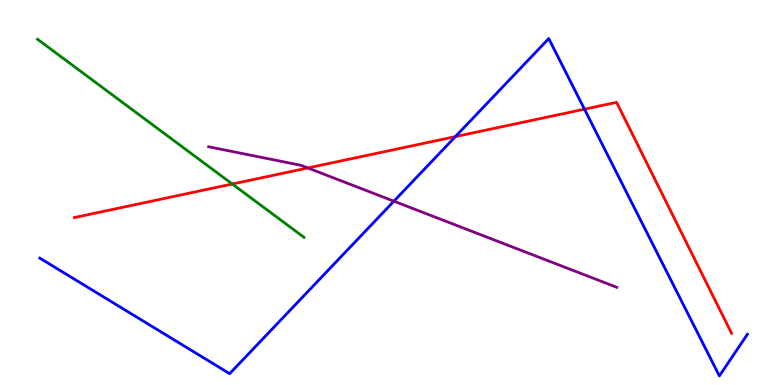[{'lines': ['blue', 'red'], 'intersections': [{'x': 5.88, 'y': 6.45}, {'x': 7.54, 'y': 7.16}]}, {'lines': ['green', 'red'], 'intersections': [{'x': 3.0, 'y': 5.22}]}, {'lines': ['purple', 'red'], 'intersections': [{'x': 3.97, 'y': 5.64}]}, {'lines': ['blue', 'green'], 'intersections': []}, {'lines': ['blue', 'purple'], 'intersections': [{'x': 5.08, 'y': 4.77}]}, {'lines': ['green', 'purple'], 'intersections': []}]